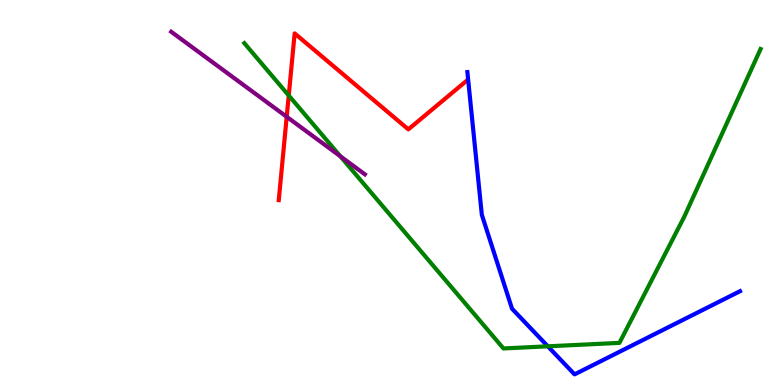[{'lines': ['blue', 'red'], 'intersections': []}, {'lines': ['green', 'red'], 'intersections': [{'x': 3.73, 'y': 7.52}]}, {'lines': ['purple', 'red'], 'intersections': [{'x': 3.7, 'y': 6.97}]}, {'lines': ['blue', 'green'], 'intersections': [{'x': 7.07, 'y': 1.0}]}, {'lines': ['blue', 'purple'], 'intersections': []}, {'lines': ['green', 'purple'], 'intersections': [{'x': 4.39, 'y': 5.94}]}]